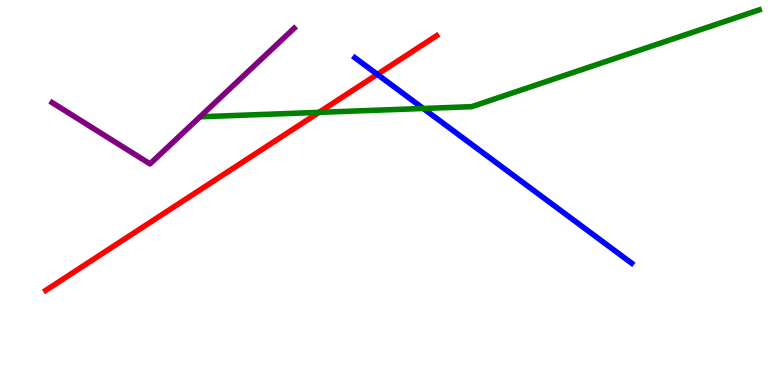[{'lines': ['blue', 'red'], 'intersections': [{'x': 4.87, 'y': 8.07}]}, {'lines': ['green', 'red'], 'intersections': [{'x': 4.12, 'y': 7.08}]}, {'lines': ['purple', 'red'], 'intersections': []}, {'lines': ['blue', 'green'], 'intersections': [{'x': 5.46, 'y': 7.18}]}, {'lines': ['blue', 'purple'], 'intersections': []}, {'lines': ['green', 'purple'], 'intersections': []}]